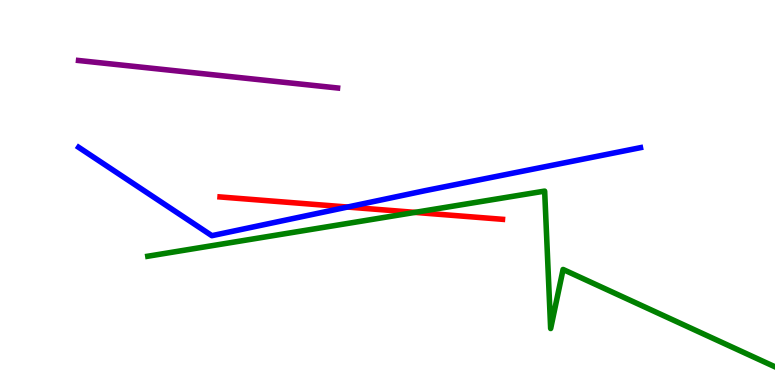[{'lines': ['blue', 'red'], 'intersections': [{'x': 4.48, 'y': 4.62}]}, {'lines': ['green', 'red'], 'intersections': [{'x': 5.35, 'y': 4.48}]}, {'lines': ['purple', 'red'], 'intersections': []}, {'lines': ['blue', 'green'], 'intersections': []}, {'lines': ['blue', 'purple'], 'intersections': []}, {'lines': ['green', 'purple'], 'intersections': []}]